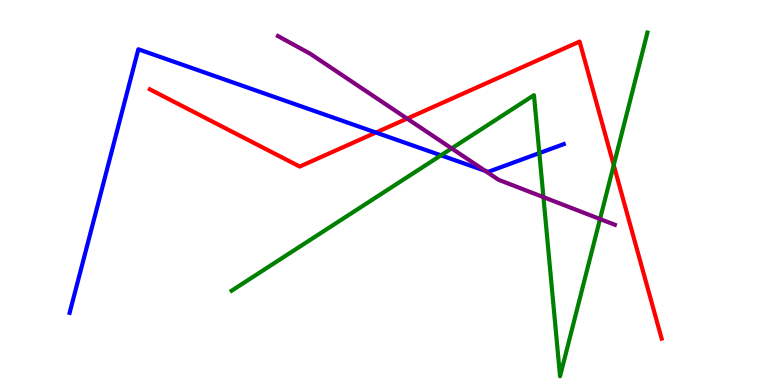[{'lines': ['blue', 'red'], 'intersections': [{'x': 4.85, 'y': 6.56}]}, {'lines': ['green', 'red'], 'intersections': [{'x': 7.92, 'y': 5.71}]}, {'lines': ['purple', 'red'], 'intersections': [{'x': 5.25, 'y': 6.92}]}, {'lines': ['blue', 'green'], 'intersections': [{'x': 5.69, 'y': 5.97}, {'x': 6.96, 'y': 6.02}]}, {'lines': ['blue', 'purple'], 'intersections': [{'x': 6.26, 'y': 5.56}]}, {'lines': ['green', 'purple'], 'intersections': [{'x': 5.83, 'y': 6.15}, {'x': 7.01, 'y': 4.88}, {'x': 7.74, 'y': 4.31}]}]